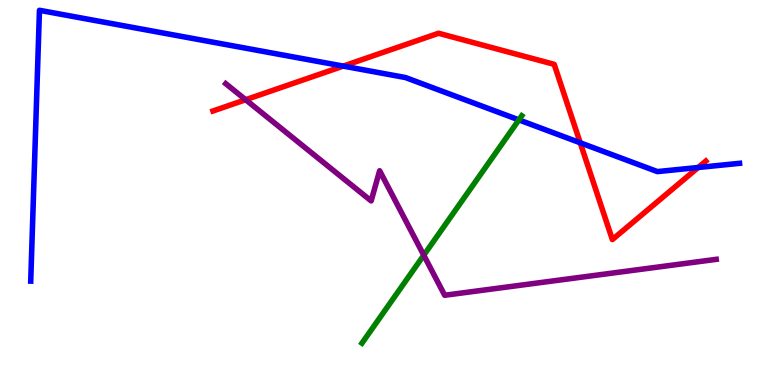[{'lines': ['blue', 'red'], 'intersections': [{'x': 4.43, 'y': 8.28}, {'x': 7.49, 'y': 6.29}, {'x': 9.01, 'y': 5.65}]}, {'lines': ['green', 'red'], 'intersections': []}, {'lines': ['purple', 'red'], 'intersections': [{'x': 3.17, 'y': 7.41}]}, {'lines': ['blue', 'green'], 'intersections': [{'x': 6.7, 'y': 6.89}]}, {'lines': ['blue', 'purple'], 'intersections': []}, {'lines': ['green', 'purple'], 'intersections': [{'x': 5.47, 'y': 3.37}]}]